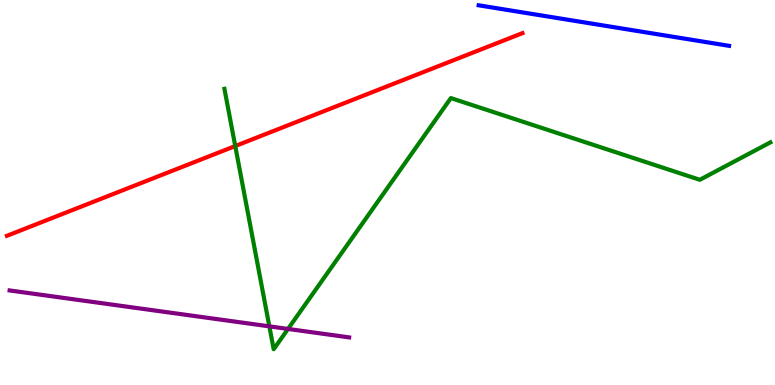[{'lines': ['blue', 'red'], 'intersections': []}, {'lines': ['green', 'red'], 'intersections': [{'x': 3.04, 'y': 6.21}]}, {'lines': ['purple', 'red'], 'intersections': []}, {'lines': ['blue', 'green'], 'intersections': []}, {'lines': ['blue', 'purple'], 'intersections': []}, {'lines': ['green', 'purple'], 'intersections': [{'x': 3.48, 'y': 1.52}, {'x': 3.72, 'y': 1.46}]}]